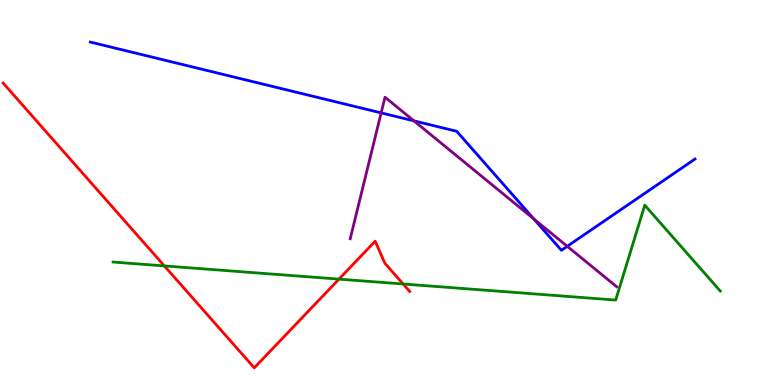[{'lines': ['blue', 'red'], 'intersections': []}, {'lines': ['green', 'red'], 'intersections': [{'x': 2.12, 'y': 3.09}, {'x': 4.37, 'y': 2.75}, {'x': 5.2, 'y': 2.62}]}, {'lines': ['purple', 'red'], 'intersections': []}, {'lines': ['blue', 'green'], 'intersections': []}, {'lines': ['blue', 'purple'], 'intersections': [{'x': 4.92, 'y': 7.07}, {'x': 5.34, 'y': 6.86}, {'x': 6.89, 'y': 4.31}, {'x': 7.32, 'y': 3.6}]}, {'lines': ['green', 'purple'], 'intersections': []}]